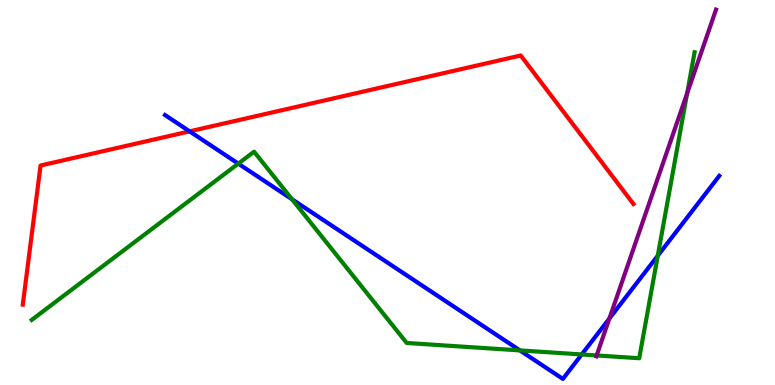[{'lines': ['blue', 'red'], 'intersections': [{'x': 2.45, 'y': 6.59}]}, {'lines': ['green', 'red'], 'intersections': []}, {'lines': ['purple', 'red'], 'intersections': []}, {'lines': ['blue', 'green'], 'intersections': [{'x': 3.07, 'y': 5.75}, {'x': 3.77, 'y': 4.82}, {'x': 6.71, 'y': 0.898}, {'x': 7.51, 'y': 0.793}, {'x': 8.49, 'y': 3.36}]}, {'lines': ['blue', 'purple'], 'intersections': [{'x': 7.86, 'y': 1.73}]}, {'lines': ['green', 'purple'], 'intersections': [{'x': 7.7, 'y': 0.768}, {'x': 8.87, 'y': 7.58}]}]